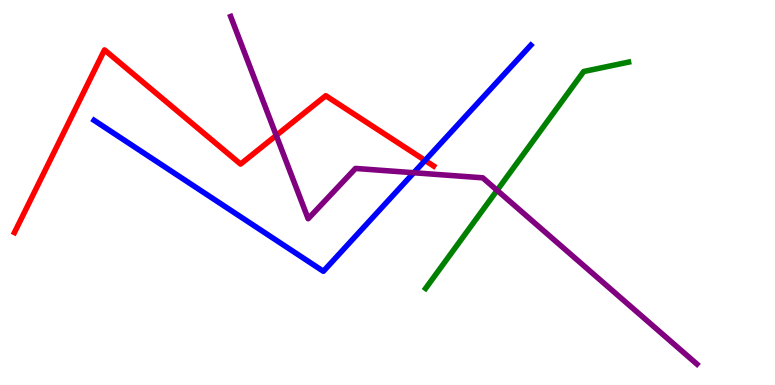[{'lines': ['blue', 'red'], 'intersections': [{'x': 5.48, 'y': 5.83}]}, {'lines': ['green', 'red'], 'intersections': []}, {'lines': ['purple', 'red'], 'intersections': [{'x': 3.56, 'y': 6.48}]}, {'lines': ['blue', 'green'], 'intersections': []}, {'lines': ['blue', 'purple'], 'intersections': [{'x': 5.34, 'y': 5.51}]}, {'lines': ['green', 'purple'], 'intersections': [{'x': 6.41, 'y': 5.06}]}]